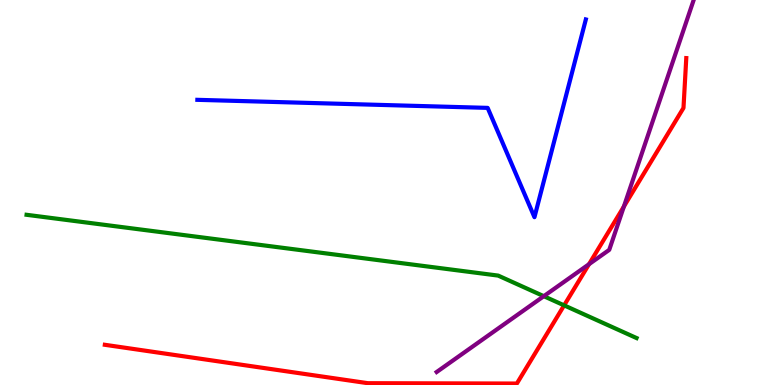[{'lines': ['blue', 'red'], 'intersections': []}, {'lines': ['green', 'red'], 'intersections': [{'x': 7.28, 'y': 2.07}]}, {'lines': ['purple', 'red'], 'intersections': [{'x': 7.6, 'y': 3.14}, {'x': 8.05, 'y': 4.64}]}, {'lines': ['blue', 'green'], 'intersections': []}, {'lines': ['blue', 'purple'], 'intersections': []}, {'lines': ['green', 'purple'], 'intersections': [{'x': 7.02, 'y': 2.31}]}]